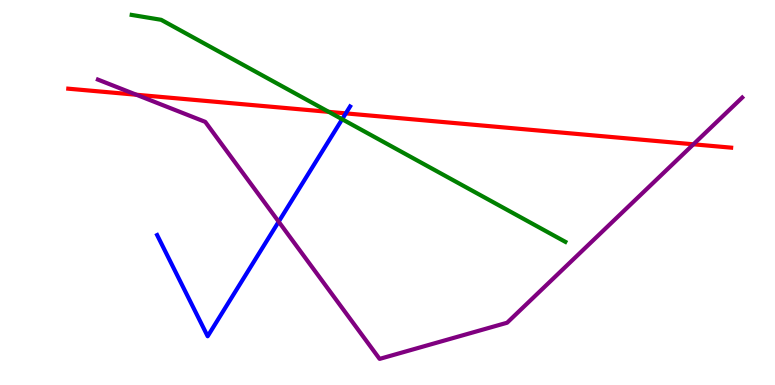[{'lines': ['blue', 'red'], 'intersections': [{'x': 4.46, 'y': 7.06}]}, {'lines': ['green', 'red'], 'intersections': [{'x': 4.24, 'y': 7.09}]}, {'lines': ['purple', 'red'], 'intersections': [{'x': 1.76, 'y': 7.54}, {'x': 8.95, 'y': 6.25}]}, {'lines': ['blue', 'green'], 'intersections': [{'x': 4.42, 'y': 6.9}]}, {'lines': ['blue', 'purple'], 'intersections': [{'x': 3.6, 'y': 4.24}]}, {'lines': ['green', 'purple'], 'intersections': []}]